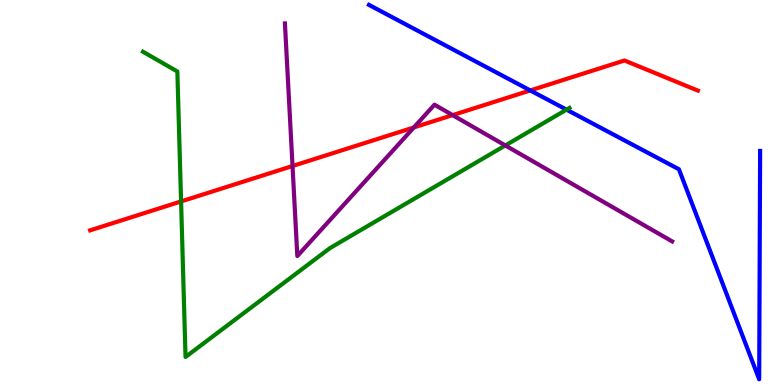[{'lines': ['blue', 'red'], 'intersections': [{'x': 6.84, 'y': 7.65}]}, {'lines': ['green', 'red'], 'intersections': [{'x': 2.34, 'y': 4.77}]}, {'lines': ['purple', 'red'], 'intersections': [{'x': 3.77, 'y': 5.69}, {'x': 5.34, 'y': 6.69}, {'x': 5.84, 'y': 7.01}]}, {'lines': ['blue', 'green'], 'intersections': [{'x': 7.31, 'y': 7.15}]}, {'lines': ['blue', 'purple'], 'intersections': []}, {'lines': ['green', 'purple'], 'intersections': [{'x': 6.52, 'y': 6.22}]}]